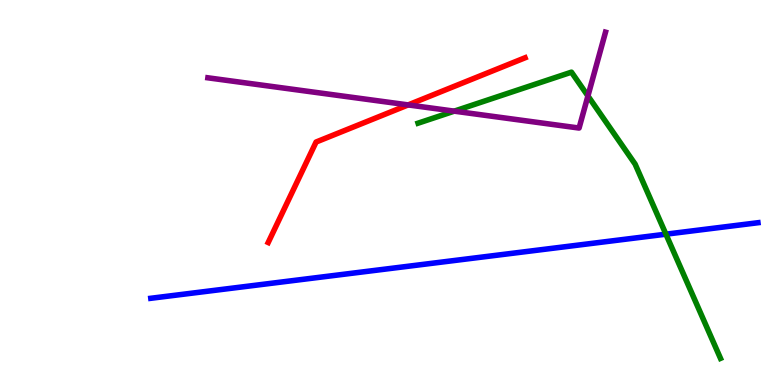[{'lines': ['blue', 'red'], 'intersections': []}, {'lines': ['green', 'red'], 'intersections': []}, {'lines': ['purple', 'red'], 'intersections': [{'x': 5.27, 'y': 7.28}]}, {'lines': ['blue', 'green'], 'intersections': [{'x': 8.59, 'y': 3.92}]}, {'lines': ['blue', 'purple'], 'intersections': []}, {'lines': ['green', 'purple'], 'intersections': [{'x': 5.86, 'y': 7.11}, {'x': 7.59, 'y': 7.51}]}]